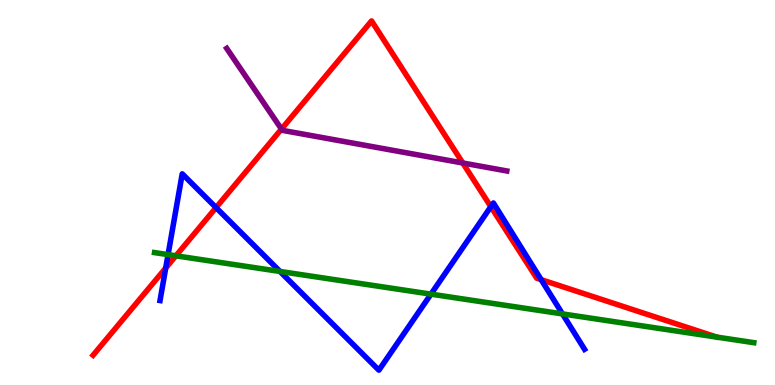[{'lines': ['blue', 'red'], 'intersections': [{'x': 2.14, 'y': 3.04}, {'x': 2.79, 'y': 4.61}, {'x': 6.33, 'y': 4.63}, {'x': 6.98, 'y': 2.74}]}, {'lines': ['green', 'red'], 'intersections': [{'x': 2.27, 'y': 3.36}]}, {'lines': ['purple', 'red'], 'intersections': [{'x': 3.63, 'y': 6.65}, {'x': 5.97, 'y': 5.77}]}, {'lines': ['blue', 'green'], 'intersections': [{'x': 2.17, 'y': 3.39}, {'x': 3.61, 'y': 2.95}, {'x': 5.56, 'y': 2.36}, {'x': 7.26, 'y': 1.85}]}, {'lines': ['blue', 'purple'], 'intersections': []}, {'lines': ['green', 'purple'], 'intersections': []}]